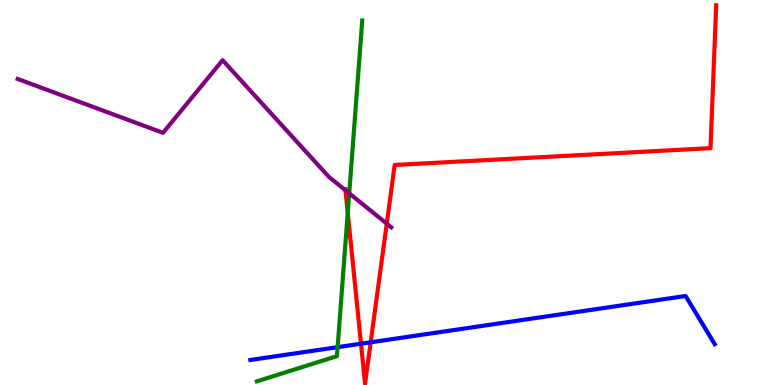[{'lines': ['blue', 'red'], 'intersections': [{'x': 4.66, 'y': 1.07}, {'x': 4.78, 'y': 1.11}]}, {'lines': ['green', 'red'], 'intersections': [{'x': 4.49, 'y': 4.47}]}, {'lines': ['purple', 'red'], 'intersections': [{'x': 4.46, 'y': 5.06}, {'x': 4.99, 'y': 4.19}]}, {'lines': ['blue', 'green'], 'intersections': [{'x': 4.36, 'y': 0.983}]}, {'lines': ['blue', 'purple'], 'intersections': []}, {'lines': ['green', 'purple'], 'intersections': [{'x': 4.51, 'y': 4.98}]}]